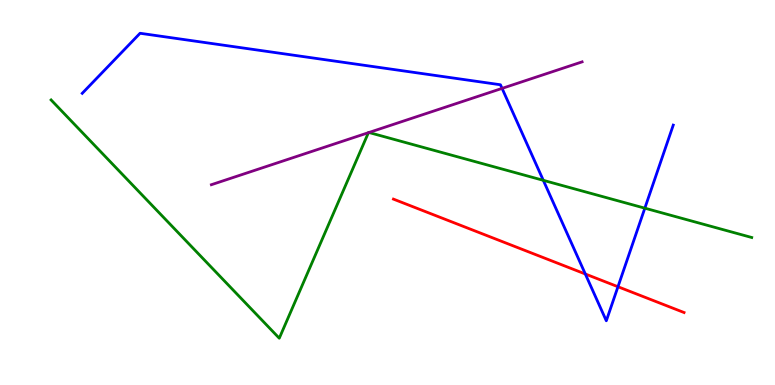[{'lines': ['blue', 'red'], 'intersections': [{'x': 7.55, 'y': 2.88}, {'x': 7.97, 'y': 2.55}]}, {'lines': ['green', 'red'], 'intersections': []}, {'lines': ['purple', 'red'], 'intersections': []}, {'lines': ['blue', 'green'], 'intersections': [{'x': 7.01, 'y': 5.32}, {'x': 8.32, 'y': 4.59}]}, {'lines': ['blue', 'purple'], 'intersections': [{'x': 6.48, 'y': 7.7}]}, {'lines': ['green', 'purple'], 'intersections': [{'x': 4.75, 'y': 6.55}, {'x': 4.76, 'y': 6.56}]}]